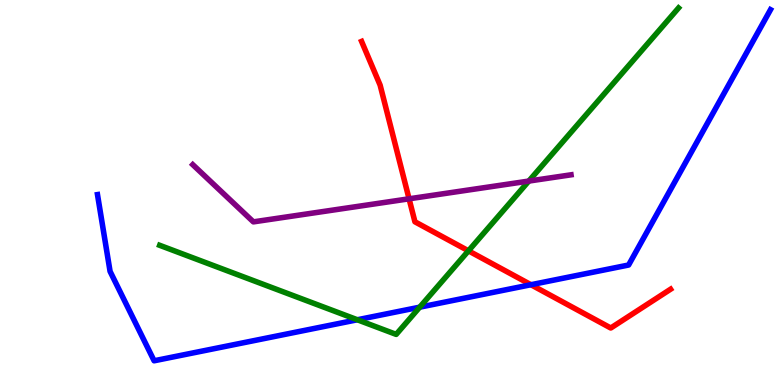[{'lines': ['blue', 'red'], 'intersections': [{'x': 6.85, 'y': 2.6}]}, {'lines': ['green', 'red'], 'intersections': [{'x': 6.04, 'y': 3.48}]}, {'lines': ['purple', 'red'], 'intersections': [{'x': 5.28, 'y': 4.84}]}, {'lines': ['blue', 'green'], 'intersections': [{'x': 4.61, 'y': 1.69}, {'x': 5.42, 'y': 2.02}]}, {'lines': ['blue', 'purple'], 'intersections': []}, {'lines': ['green', 'purple'], 'intersections': [{'x': 6.82, 'y': 5.3}]}]